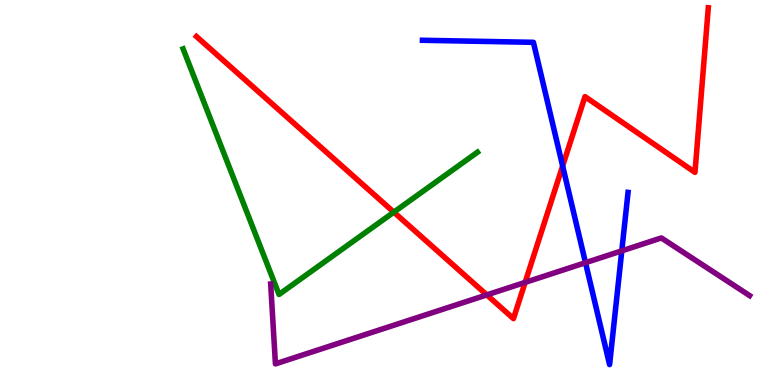[{'lines': ['blue', 'red'], 'intersections': [{'x': 7.26, 'y': 5.69}]}, {'lines': ['green', 'red'], 'intersections': [{'x': 5.08, 'y': 4.49}]}, {'lines': ['purple', 'red'], 'intersections': [{'x': 6.28, 'y': 2.34}, {'x': 6.78, 'y': 2.67}]}, {'lines': ['blue', 'green'], 'intersections': []}, {'lines': ['blue', 'purple'], 'intersections': [{'x': 7.55, 'y': 3.18}, {'x': 8.02, 'y': 3.48}]}, {'lines': ['green', 'purple'], 'intersections': []}]